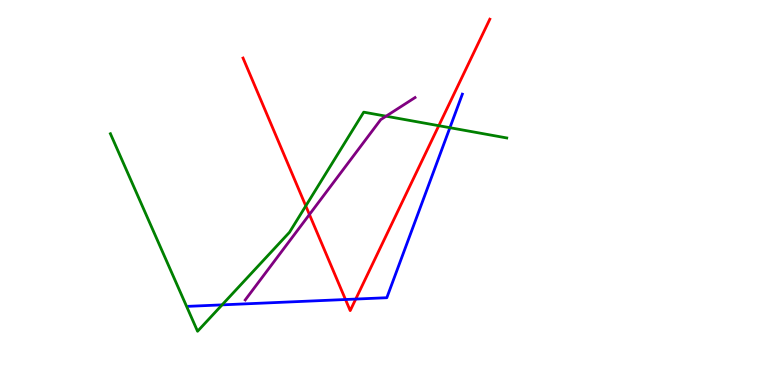[{'lines': ['blue', 'red'], 'intersections': [{'x': 4.46, 'y': 2.22}, {'x': 4.59, 'y': 2.23}]}, {'lines': ['green', 'red'], 'intersections': [{'x': 3.95, 'y': 4.65}, {'x': 5.66, 'y': 6.74}]}, {'lines': ['purple', 'red'], 'intersections': [{'x': 3.99, 'y': 4.43}]}, {'lines': ['blue', 'green'], 'intersections': [{'x': 2.87, 'y': 2.08}, {'x': 5.81, 'y': 6.68}]}, {'lines': ['blue', 'purple'], 'intersections': []}, {'lines': ['green', 'purple'], 'intersections': [{'x': 4.98, 'y': 6.98}]}]